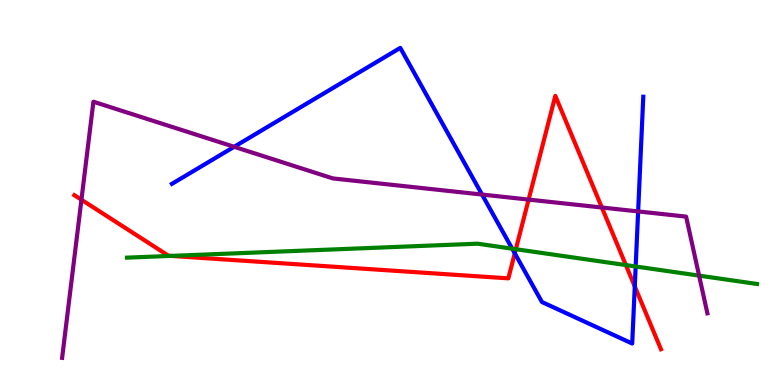[{'lines': ['blue', 'red'], 'intersections': [{'x': 6.64, 'y': 3.42}, {'x': 8.19, 'y': 2.56}]}, {'lines': ['green', 'red'], 'intersections': [{'x': 2.21, 'y': 3.35}, {'x': 6.66, 'y': 3.53}, {'x': 8.08, 'y': 3.12}]}, {'lines': ['purple', 'red'], 'intersections': [{'x': 1.05, 'y': 4.81}, {'x': 6.82, 'y': 4.82}, {'x': 7.77, 'y': 4.61}]}, {'lines': ['blue', 'green'], 'intersections': [{'x': 6.61, 'y': 3.54}, {'x': 8.2, 'y': 3.08}]}, {'lines': ['blue', 'purple'], 'intersections': [{'x': 3.02, 'y': 6.19}, {'x': 6.22, 'y': 4.95}, {'x': 8.23, 'y': 4.51}]}, {'lines': ['green', 'purple'], 'intersections': [{'x': 9.02, 'y': 2.84}]}]